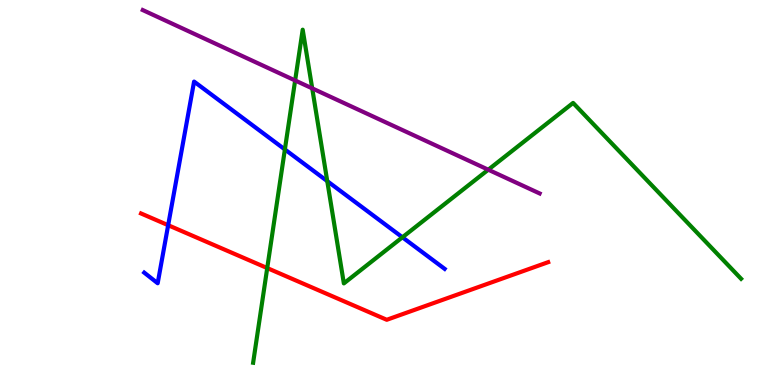[{'lines': ['blue', 'red'], 'intersections': [{'x': 2.17, 'y': 4.15}]}, {'lines': ['green', 'red'], 'intersections': [{'x': 3.45, 'y': 3.04}]}, {'lines': ['purple', 'red'], 'intersections': []}, {'lines': ['blue', 'green'], 'intersections': [{'x': 3.68, 'y': 6.12}, {'x': 4.22, 'y': 5.3}, {'x': 5.19, 'y': 3.84}]}, {'lines': ['blue', 'purple'], 'intersections': []}, {'lines': ['green', 'purple'], 'intersections': [{'x': 3.81, 'y': 7.91}, {'x': 4.03, 'y': 7.7}, {'x': 6.3, 'y': 5.59}]}]